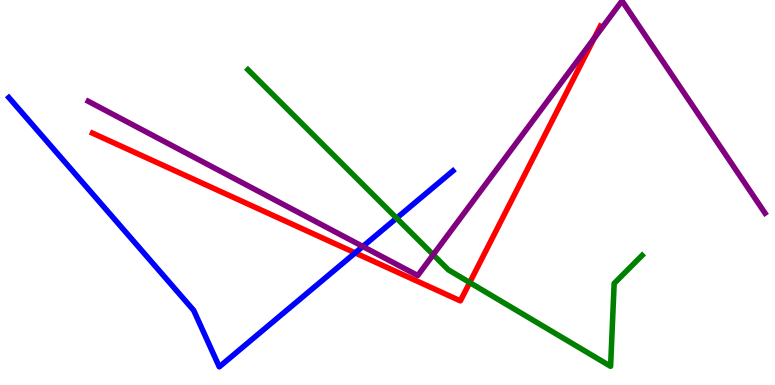[{'lines': ['blue', 'red'], 'intersections': [{'x': 4.58, 'y': 3.43}]}, {'lines': ['green', 'red'], 'intersections': [{'x': 6.06, 'y': 2.66}]}, {'lines': ['purple', 'red'], 'intersections': [{'x': 7.67, 'y': 9.0}]}, {'lines': ['blue', 'green'], 'intersections': [{'x': 5.12, 'y': 4.33}]}, {'lines': ['blue', 'purple'], 'intersections': [{'x': 4.68, 'y': 3.6}]}, {'lines': ['green', 'purple'], 'intersections': [{'x': 5.59, 'y': 3.38}]}]